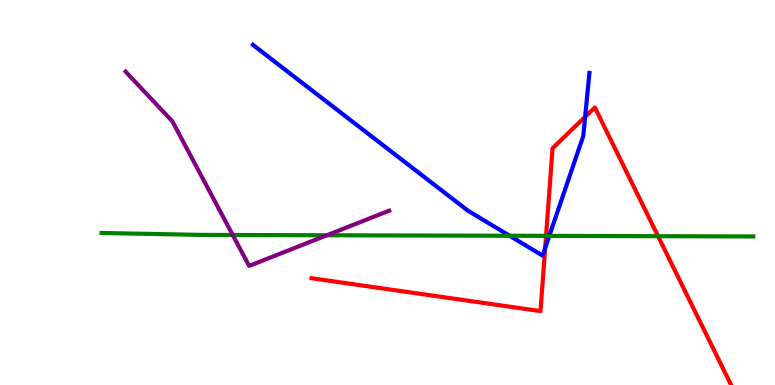[{'lines': ['blue', 'red'], 'intersections': [{'x': 7.03, 'y': 3.56}, {'x': 7.55, 'y': 6.97}]}, {'lines': ['green', 'red'], 'intersections': [{'x': 7.05, 'y': 3.87}, {'x': 8.49, 'y': 3.87}]}, {'lines': ['purple', 'red'], 'intersections': []}, {'lines': ['blue', 'green'], 'intersections': [{'x': 6.58, 'y': 3.88}, {'x': 7.09, 'y': 3.87}]}, {'lines': ['blue', 'purple'], 'intersections': []}, {'lines': ['green', 'purple'], 'intersections': [{'x': 3.0, 'y': 3.9}, {'x': 4.22, 'y': 3.89}]}]